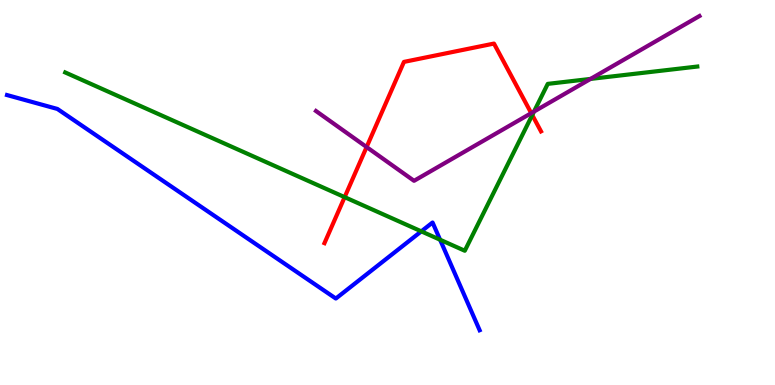[{'lines': ['blue', 'red'], 'intersections': []}, {'lines': ['green', 'red'], 'intersections': [{'x': 4.45, 'y': 4.88}, {'x': 6.87, 'y': 7.01}]}, {'lines': ['purple', 'red'], 'intersections': [{'x': 4.73, 'y': 6.18}, {'x': 6.85, 'y': 7.06}]}, {'lines': ['blue', 'green'], 'intersections': [{'x': 5.44, 'y': 3.99}, {'x': 5.68, 'y': 3.77}]}, {'lines': ['blue', 'purple'], 'intersections': []}, {'lines': ['green', 'purple'], 'intersections': [{'x': 6.89, 'y': 7.1}, {'x': 7.62, 'y': 7.95}]}]